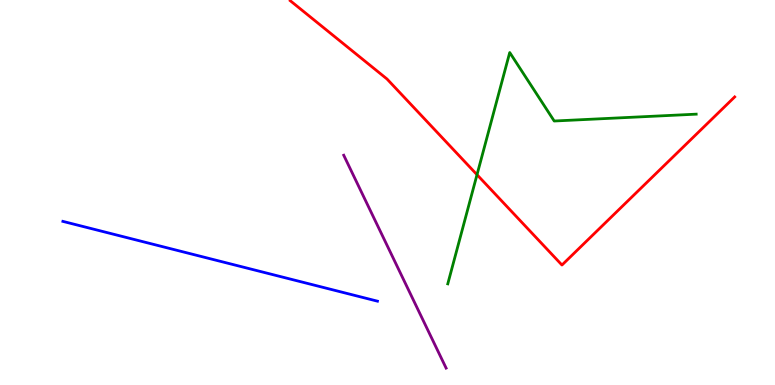[{'lines': ['blue', 'red'], 'intersections': []}, {'lines': ['green', 'red'], 'intersections': [{'x': 6.15, 'y': 5.46}]}, {'lines': ['purple', 'red'], 'intersections': []}, {'lines': ['blue', 'green'], 'intersections': []}, {'lines': ['blue', 'purple'], 'intersections': []}, {'lines': ['green', 'purple'], 'intersections': []}]